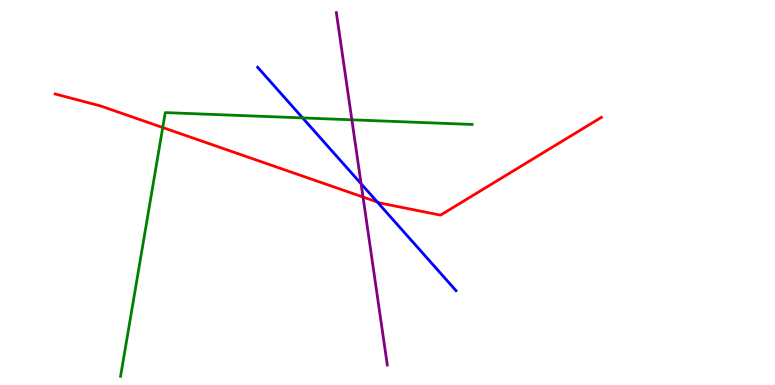[{'lines': ['blue', 'red'], 'intersections': [{'x': 4.87, 'y': 4.75}]}, {'lines': ['green', 'red'], 'intersections': [{'x': 2.1, 'y': 6.69}]}, {'lines': ['purple', 'red'], 'intersections': [{'x': 4.68, 'y': 4.88}]}, {'lines': ['blue', 'green'], 'intersections': [{'x': 3.9, 'y': 6.94}]}, {'lines': ['blue', 'purple'], 'intersections': [{'x': 4.66, 'y': 5.23}]}, {'lines': ['green', 'purple'], 'intersections': [{'x': 4.54, 'y': 6.89}]}]